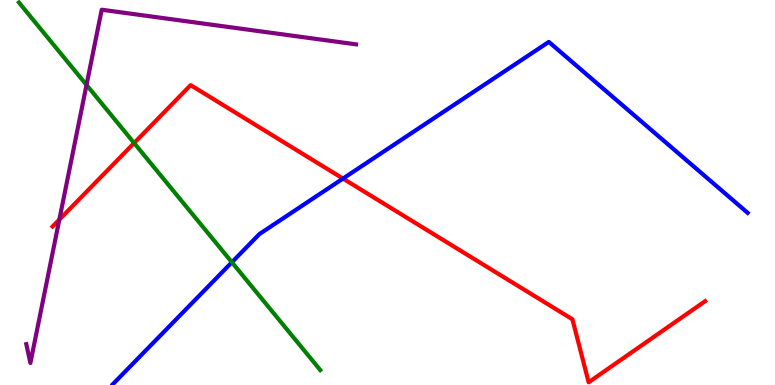[{'lines': ['blue', 'red'], 'intersections': [{'x': 4.43, 'y': 5.36}]}, {'lines': ['green', 'red'], 'intersections': [{'x': 1.73, 'y': 6.29}]}, {'lines': ['purple', 'red'], 'intersections': [{'x': 0.766, 'y': 4.3}]}, {'lines': ['blue', 'green'], 'intersections': [{'x': 2.99, 'y': 3.19}]}, {'lines': ['blue', 'purple'], 'intersections': []}, {'lines': ['green', 'purple'], 'intersections': [{'x': 1.12, 'y': 7.79}]}]